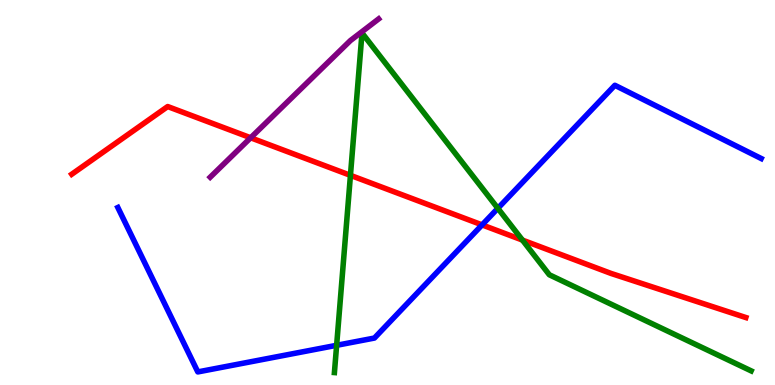[{'lines': ['blue', 'red'], 'intersections': [{'x': 6.22, 'y': 4.16}]}, {'lines': ['green', 'red'], 'intersections': [{'x': 4.52, 'y': 5.45}, {'x': 6.74, 'y': 3.76}]}, {'lines': ['purple', 'red'], 'intersections': [{'x': 3.23, 'y': 6.42}]}, {'lines': ['blue', 'green'], 'intersections': [{'x': 4.34, 'y': 1.03}, {'x': 6.42, 'y': 4.59}]}, {'lines': ['blue', 'purple'], 'intersections': []}, {'lines': ['green', 'purple'], 'intersections': []}]